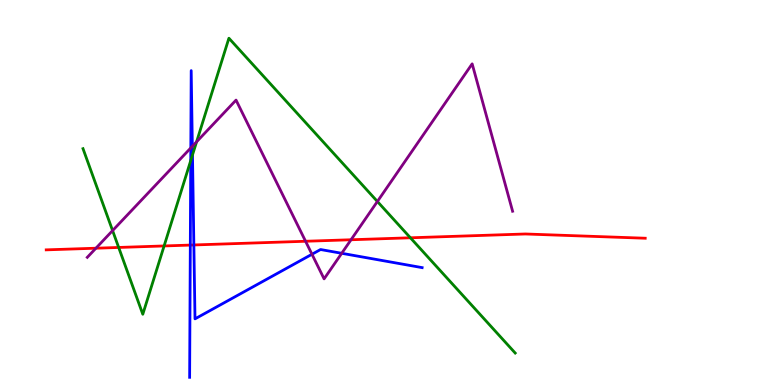[{'lines': ['blue', 'red'], 'intersections': [{'x': 2.46, 'y': 3.63}, {'x': 2.5, 'y': 3.64}]}, {'lines': ['green', 'red'], 'intersections': [{'x': 1.53, 'y': 3.57}, {'x': 2.12, 'y': 3.61}, {'x': 5.3, 'y': 3.82}]}, {'lines': ['purple', 'red'], 'intersections': [{'x': 1.24, 'y': 3.55}, {'x': 3.94, 'y': 3.73}, {'x': 4.53, 'y': 3.77}]}, {'lines': ['blue', 'green'], 'intersections': [{'x': 2.46, 'y': 5.83}, {'x': 2.48, 'y': 5.98}]}, {'lines': ['blue', 'purple'], 'intersections': [{'x': 2.46, 'y': 6.16}, {'x': 2.48, 'y': 6.2}, {'x': 4.03, 'y': 3.4}, {'x': 4.41, 'y': 3.42}]}, {'lines': ['green', 'purple'], 'intersections': [{'x': 1.45, 'y': 4.01}, {'x': 2.54, 'y': 6.32}, {'x': 4.87, 'y': 4.77}]}]